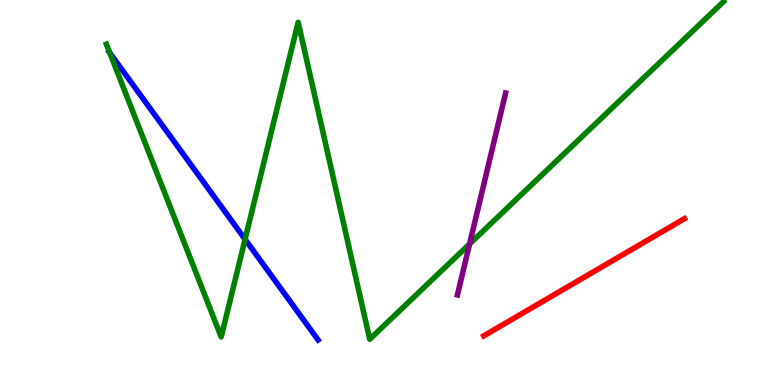[{'lines': ['blue', 'red'], 'intersections': []}, {'lines': ['green', 'red'], 'intersections': []}, {'lines': ['purple', 'red'], 'intersections': []}, {'lines': ['blue', 'green'], 'intersections': [{'x': 1.42, 'y': 8.63}, {'x': 3.16, 'y': 3.78}]}, {'lines': ['blue', 'purple'], 'intersections': []}, {'lines': ['green', 'purple'], 'intersections': [{'x': 6.06, 'y': 3.66}]}]